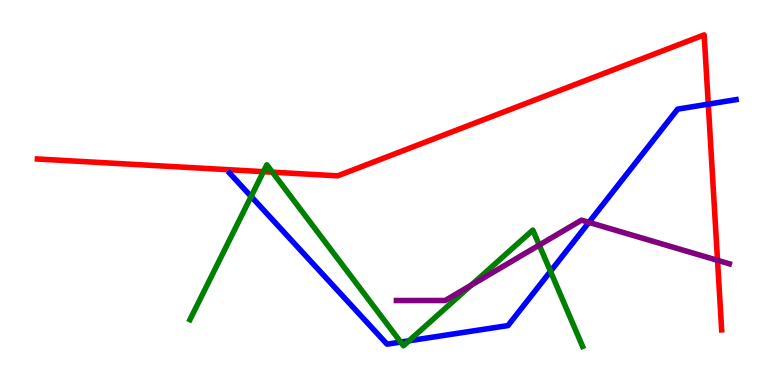[{'lines': ['blue', 'red'], 'intersections': [{'x': 9.14, 'y': 7.29}]}, {'lines': ['green', 'red'], 'intersections': [{'x': 3.4, 'y': 5.54}, {'x': 3.52, 'y': 5.53}]}, {'lines': ['purple', 'red'], 'intersections': [{'x': 9.26, 'y': 3.24}]}, {'lines': ['blue', 'green'], 'intersections': [{'x': 3.24, 'y': 4.9}, {'x': 5.17, 'y': 1.11}, {'x': 5.28, 'y': 1.15}, {'x': 7.1, 'y': 2.95}]}, {'lines': ['blue', 'purple'], 'intersections': [{'x': 7.6, 'y': 4.22}]}, {'lines': ['green', 'purple'], 'intersections': [{'x': 6.08, 'y': 2.59}, {'x': 6.96, 'y': 3.63}]}]